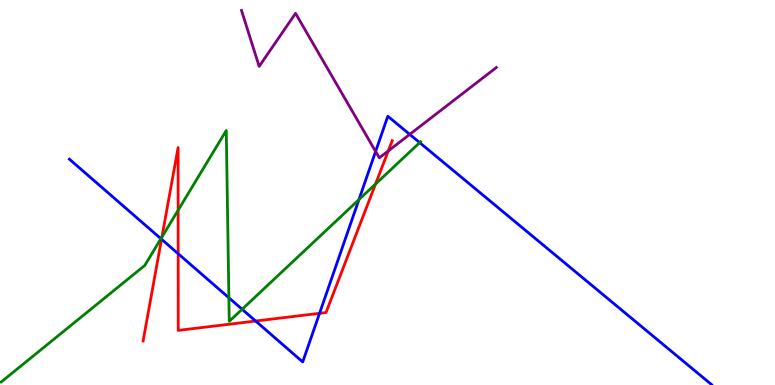[{'lines': ['blue', 'red'], 'intersections': [{'x': 2.08, 'y': 3.79}, {'x': 2.3, 'y': 3.41}, {'x': 3.3, 'y': 1.66}, {'x': 4.12, 'y': 1.86}]}, {'lines': ['green', 'red'], 'intersections': [{'x': 2.09, 'y': 3.84}, {'x': 2.3, 'y': 4.54}, {'x': 4.85, 'y': 5.22}]}, {'lines': ['purple', 'red'], 'intersections': [{'x': 5.01, 'y': 6.08}]}, {'lines': ['blue', 'green'], 'intersections': [{'x': 2.08, 'y': 3.8}, {'x': 2.95, 'y': 2.27}, {'x': 3.12, 'y': 1.97}, {'x': 4.63, 'y': 4.81}, {'x': 5.42, 'y': 6.3}]}, {'lines': ['blue', 'purple'], 'intersections': [{'x': 4.85, 'y': 6.07}, {'x': 5.29, 'y': 6.51}]}, {'lines': ['green', 'purple'], 'intersections': []}]